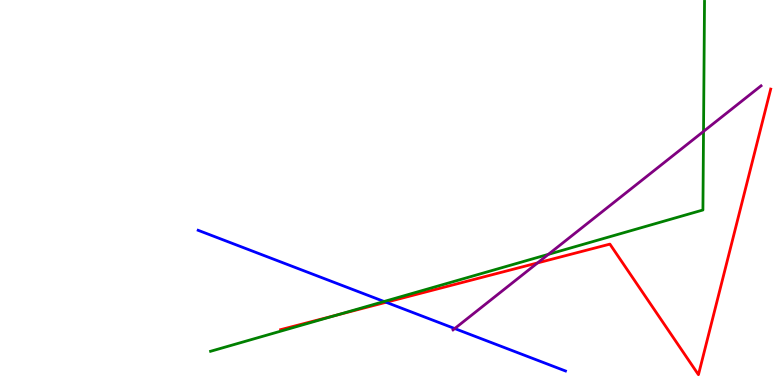[{'lines': ['blue', 'red'], 'intersections': [{'x': 4.98, 'y': 2.15}]}, {'lines': ['green', 'red'], 'intersections': [{'x': 4.34, 'y': 1.81}]}, {'lines': ['purple', 'red'], 'intersections': [{'x': 6.94, 'y': 3.17}]}, {'lines': ['blue', 'green'], 'intersections': [{'x': 4.96, 'y': 2.17}]}, {'lines': ['blue', 'purple'], 'intersections': [{'x': 5.87, 'y': 1.47}]}, {'lines': ['green', 'purple'], 'intersections': [{'x': 7.08, 'y': 3.39}, {'x': 9.08, 'y': 6.59}]}]